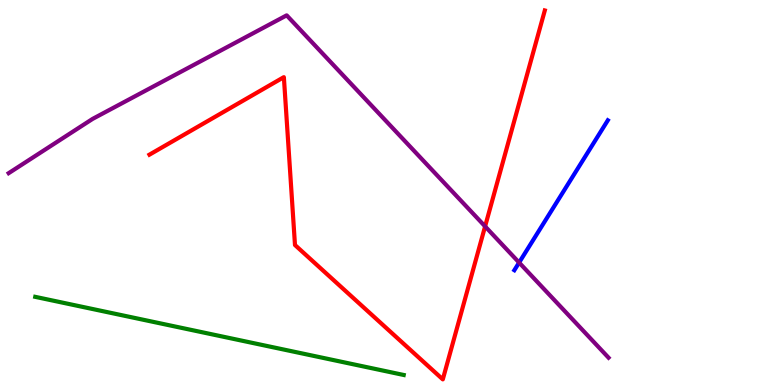[{'lines': ['blue', 'red'], 'intersections': []}, {'lines': ['green', 'red'], 'intersections': []}, {'lines': ['purple', 'red'], 'intersections': [{'x': 6.26, 'y': 4.12}]}, {'lines': ['blue', 'green'], 'intersections': []}, {'lines': ['blue', 'purple'], 'intersections': [{'x': 6.7, 'y': 3.18}]}, {'lines': ['green', 'purple'], 'intersections': []}]